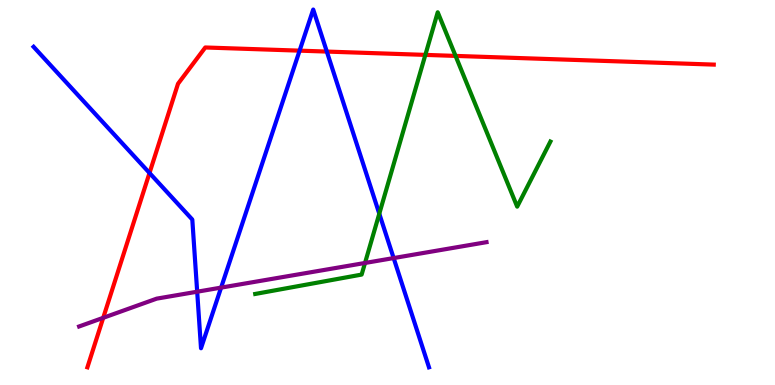[{'lines': ['blue', 'red'], 'intersections': [{'x': 1.93, 'y': 5.51}, {'x': 3.87, 'y': 8.68}, {'x': 4.22, 'y': 8.66}]}, {'lines': ['green', 'red'], 'intersections': [{'x': 5.49, 'y': 8.57}, {'x': 5.88, 'y': 8.55}]}, {'lines': ['purple', 'red'], 'intersections': [{'x': 1.33, 'y': 1.74}]}, {'lines': ['blue', 'green'], 'intersections': [{'x': 4.89, 'y': 4.45}]}, {'lines': ['blue', 'purple'], 'intersections': [{'x': 2.54, 'y': 2.42}, {'x': 2.85, 'y': 2.53}, {'x': 5.08, 'y': 3.3}]}, {'lines': ['green', 'purple'], 'intersections': [{'x': 4.71, 'y': 3.17}]}]